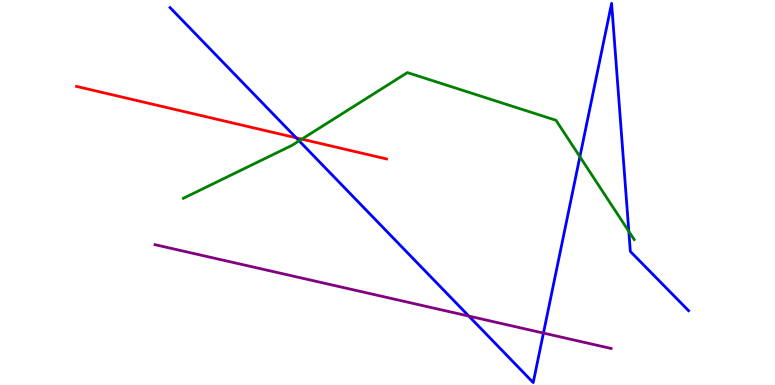[{'lines': ['blue', 'red'], 'intersections': [{'x': 3.82, 'y': 6.42}]}, {'lines': ['green', 'red'], 'intersections': [{'x': 3.89, 'y': 6.39}]}, {'lines': ['purple', 'red'], 'intersections': []}, {'lines': ['blue', 'green'], 'intersections': [{'x': 3.86, 'y': 6.34}, {'x': 7.48, 'y': 5.93}, {'x': 8.11, 'y': 3.99}]}, {'lines': ['blue', 'purple'], 'intersections': [{'x': 6.05, 'y': 1.79}, {'x': 7.01, 'y': 1.35}]}, {'lines': ['green', 'purple'], 'intersections': []}]